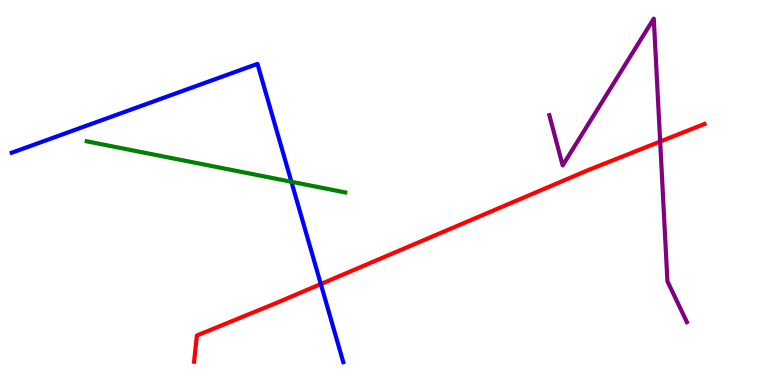[{'lines': ['blue', 'red'], 'intersections': [{'x': 4.14, 'y': 2.62}]}, {'lines': ['green', 'red'], 'intersections': []}, {'lines': ['purple', 'red'], 'intersections': [{'x': 8.52, 'y': 6.32}]}, {'lines': ['blue', 'green'], 'intersections': [{'x': 3.76, 'y': 5.28}]}, {'lines': ['blue', 'purple'], 'intersections': []}, {'lines': ['green', 'purple'], 'intersections': []}]